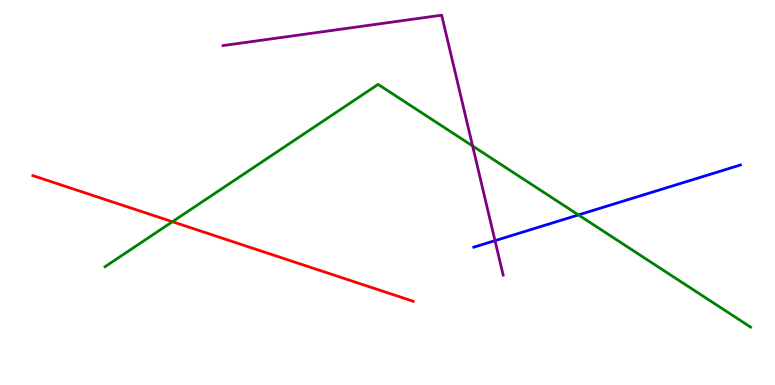[{'lines': ['blue', 'red'], 'intersections': []}, {'lines': ['green', 'red'], 'intersections': [{'x': 2.22, 'y': 4.24}]}, {'lines': ['purple', 'red'], 'intersections': []}, {'lines': ['blue', 'green'], 'intersections': [{'x': 7.46, 'y': 4.42}]}, {'lines': ['blue', 'purple'], 'intersections': [{'x': 6.39, 'y': 3.75}]}, {'lines': ['green', 'purple'], 'intersections': [{'x': 6.1, 'y': 6.21}]}]